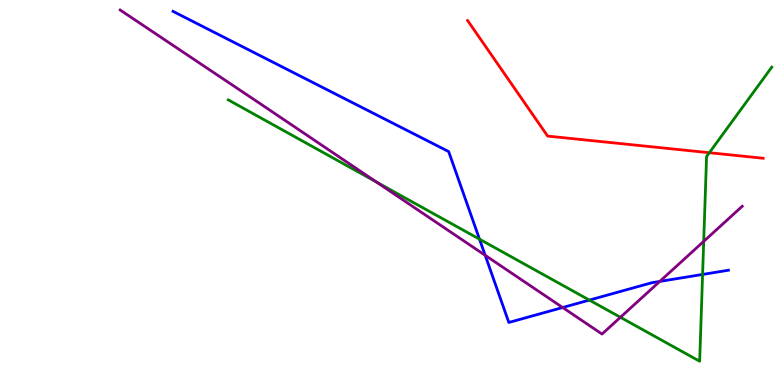[{'lines': ['blue', 'red'], 'intersections': []}, {'lines': ['green', 'red'], 'intersections': [{'x': 9.15, 'y': 6.03}]}, {'lines': ['purple', 'red'], 'intersections': []}, {'lines': ['blue', 'green'], 'intersections': [{'x': 6.19, 'y': 3.79}, {'x': 7.6, 'y': 2.21}, {'x': 9.07, 'y': 2.87}]}, {'lines': ['blue', 'purple'], 'intersections': [{'x': 6.26, 'y': 3.37}, {'x': 7.26, 'y': 2.01}, {'x': 8.51, 'y': 2.69}]}, {'lines': ['green', 'purple'], 'intersections': [{'x': 4.86, 'y': 5.27}, {'x': 8.01, 'y': 1.76}, {'x': 9.08, 'y': 3.73}]}]